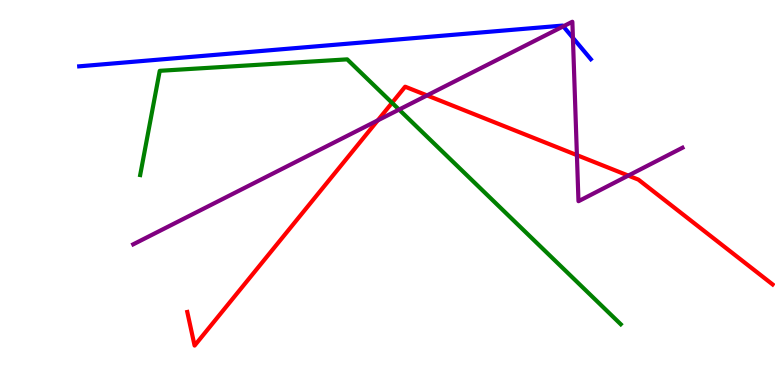[{'lines': ['blue', 'red'], 'intersections': []}, {'lines': ['green', 'red'], 'intersections': [{'x': 5.06, 'y': 7.33}]}, {'lines': ['purple', 'red'], 'intersections': [{'x': 4.87, 'y': 6.87}, {'x': 5.51, 'y': 7.52}, {'x': 7.44, 'y': 5.97}, {'x': 8.11, 'y': 5.44}]}, {'lines': ['blue', 'green'], 'intersections': []}, {'lines': ['blue', 'purple'], 'intersections': [{'x': 7.27, 'y': 9.32}, {'x': 7.39, 'y': 9.02}]}, {'lines': ['green', 'purple'], 'intersections': [{'x': 5.15, 'y': 7.15}]}]